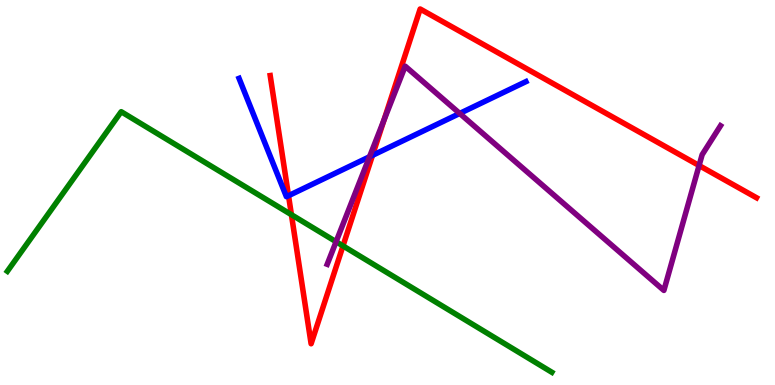[{'lines': ['blue', 'red'], 'intersections': [{'x': 3.72, 'y': 4.92}, {'x': 4.81, 'y': 5.97}]}, {'lines': ['green', 'red'], 'intersections': [{'x': 3.76, 'y': 4.42}, {'x': 4.43, 'y': 3.61}]}, {'lines': ['purple', 'red'], 'intersections': [{'x': 4.95, 'y': 6.88}, {'x': 9.02, 'y': 5.7}]}, {'lines': ['blue', 'green'], 'intersections': []}, {'lines': ['blue', 'purple'], 'intersections': [{'x': 4.77, 'y': 5.93}, {'x': 5.93, 'y': 7.05}]}, {'lines': ['green', 'purple'], 'intersections': [{'x': 4.34, 'y': 3.72}]}]